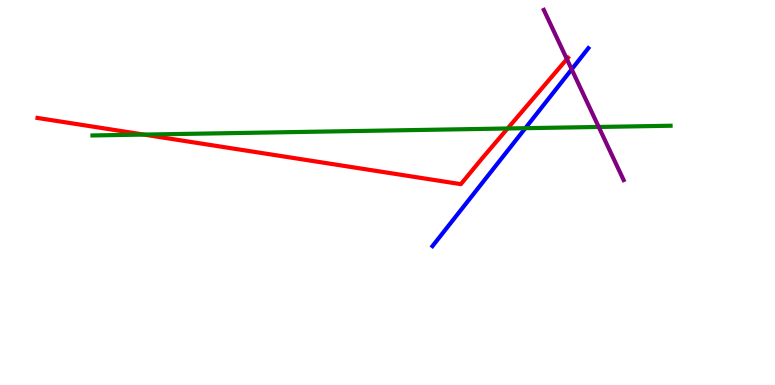[{'lines': ['blue', 'red'], 'intersections': []}, {'lines': ['green', 'red'], 'intersections': [{'x': 1.86, 'y': 6.5}, {'x': 6.55, 'y': 6.66}]}, {'lines': ['purple', 'red'], 'intersections': [{'x': 7.31, 'y': 8.47}]}, {'lines': ['blue', 'green'], 'intersections': [{'x': 6.78, 'y': 6.67}]}, {'lines': ['blue', 'purple'], 'intersections': [{'x': 7.38, 'y': 8.2}]}, {'lines': ['green', 'purple'], 'intersections': [{'x': 7.73, 'y': 6.7}]}]